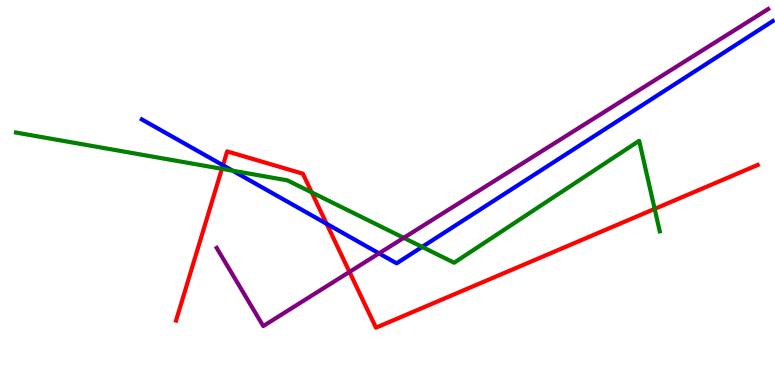[{'lines': ['blue', 'red'], 'intersections': [{'x': 2.88, 'y': 5.71}, {'x': 4.21, 'y': 4.19}]}, {'lines': ['green', 'red'], 'intersections': [{'x': 2.86, 'y': 5.62}, {'x': 4.02, 'y': 5.0}, {'x': 8.45, 'y': 4.57}]}, {'lines': ['purple', 'red'], 'intersections': [{'x': 4.51, 'y': 2.94}]}, {'lines': ['blue', 'green'], 'intersections': [{'x': 3.0, 'y': 5.57}, {'x': 5.45, 'y': 3.59}]}, {'lines': ['blue', 'purple'], 'intersections': [{'x': 4.89, 'y': 3.42}]}, {'lines': ['green', 'purple'], 'intersections': [{'x': 5.21, 'y': 3.82}]}]